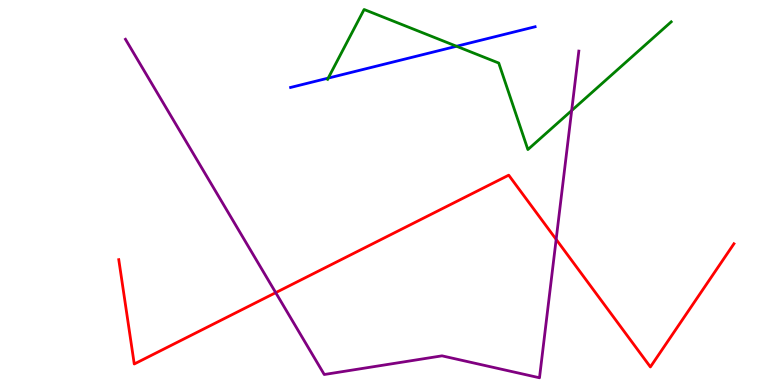[{'lines': ['blue', 'red'], 'intersections': []}, {'lines': ['green', 'red'], 'intersections': []}, {'lines': ['purple', 'red'], 'intersections': [{'x': 3.56, 'y': 2.4}, {'x': 7.18, 'y': 3.78}]}, {'lines': ['blue', 'green'], 'intersections': [{'x': 4.24, 'y': 7.97}, {'x': 5.89, 'y': 8.8}]}, {'lines': ['blue', 'purple'], 'intersections': []}, {'lines': ['green', 'purple'], 'intersections': [{'x': 7.38, 'y': 7.13}]}]